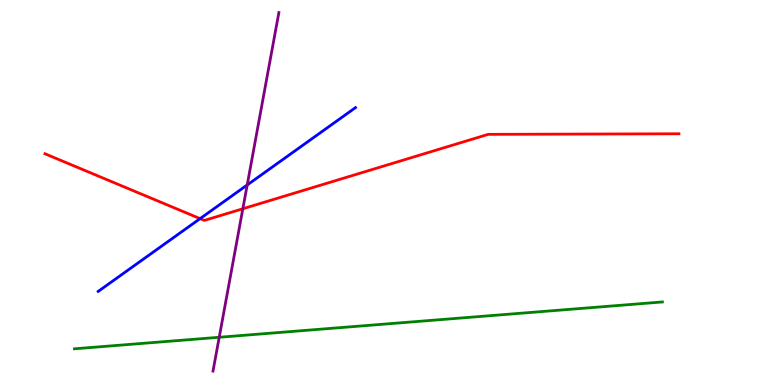[{'lines': ['blue', 'red'], 'intersections': [{'x': 2.58, 'y': 4.32}]}, {'lines': ['green', 'red'], 'intersections': []}, {'lines': ['purple', 'red'], 'intersections': [{'x': 3.13, 'y': 4.58}]}, {'lines': ['blue', 'green'], 'intersections': []}, {'lines': ['blue', 'purple'], 'intersections': [{'x': 3.19, 'y': 5.2}]}, {'lines': ['green', 'purple'], 'intersections': [{'x': 2.83, 'y': 1.24}]}]